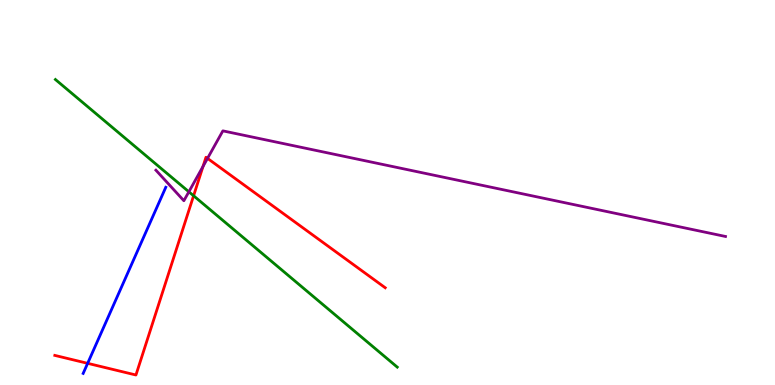[{'lines': ['blue', 'red'], 'intersections': [{'x': 1.13, 'y': 0.563}]}, {'lines': ['green', 'red'], 'intersections': [{'x': 2.5, 'y': 4.92}]}, {'lines': ['purple', 'red'], 'intersections': [{'x': 2.62, 'y': 5.68}, {'x': 2.68, 'y': 5.89}]}, {'lines': ['blue', 'green'], 'intersections': []}, {'lines': ['blue', 'purple'], 'intersections': []}, {'lines': ['green', 'purple'], 'intersections': [{'x': 2.44, 'y': 5.02}]}]